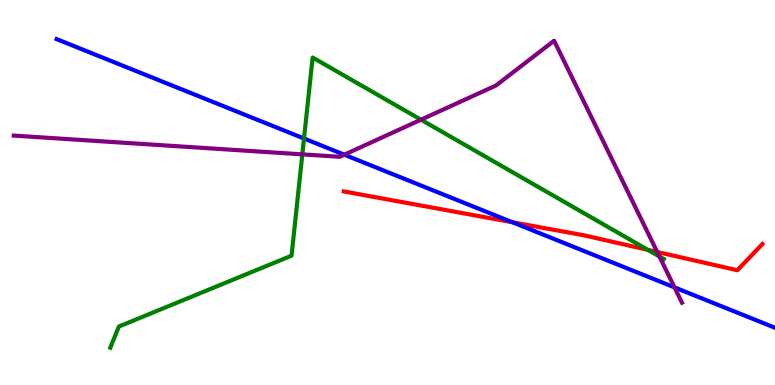[{'lines': ['blue', 'red'], 'intersections': [{'x': 6.61, 'y': 4.23}]}, {'lines': ['green', 'red'], 'intersections': [{'x': 8.36, 'y': 3.51}]}, {'lines': ['purple', 'red'], 'intersections': [{'x': 8.48, 'y': 3.45}]}, {'lines': ['blue', 'green'], 'intersections': [{'x': 3.92, 'y': 6.4}]}, {'lines': ['blue', 'purple'], 'intersections': [{'x': 4.44, 'y': 5.98}, {'x': 8.7, 'y': 2.54}]}, {'lines': ['green', 'purple'], 'intersections': [{'x': 3.9, 'y': 5.99}, {'x': 5.43, 'y': 6.89}, {'x': 8.51, 'y': 3.34}]}]